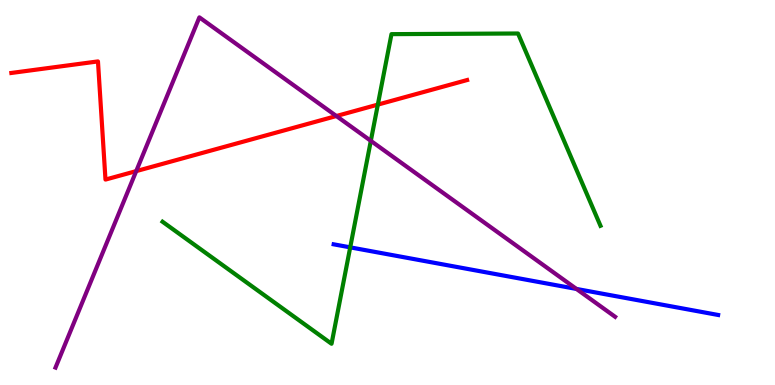[{'lines': ['blue', 'red'], 'intersections': []}, {'lines': ['green', 'red'], 'intersections': [{'x': 4.88, 'y': 7.28}]}, {'lines': ['purple', 'red'], 'intersections': [{'x': 1.76, 'y': 5.56}, {'x': 4.34, 'y': 6.99}]}, {'lines': ['blue', 'green'], 'intersections': [{'x': 4.52, 'y': 3.58}]}, {'lines': ['blue', 'purple'], 'intersections': [{'x': 7.44, 'y': 2.5}]}, {'lines': ['green', 'purple'], 'intersections': [{'x': 4.78, 'y': 6.34}]}]